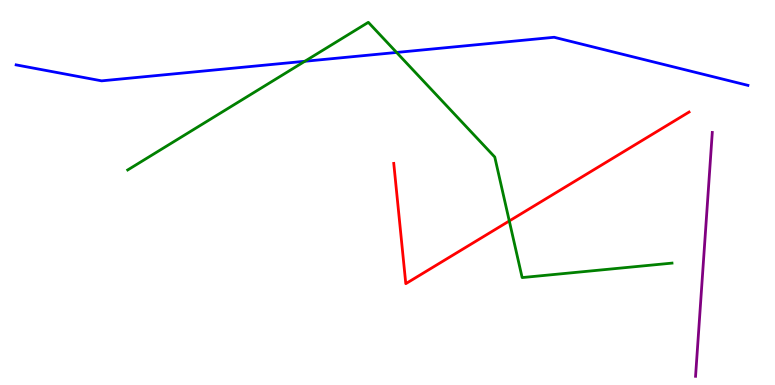[{'lines': ['blue', 'red'], 'intersections': []}, {'lines': ['green', 'red'], 'intersections': [{'x': 6.57, 'y': 4.26}]}, {'lines': ['purple', 'red'], 'intersections': []}, {'lines': ['blue', 'green'], 'intersections': [{'x': 3.93, 'y': 8.41}, {'x': 5.12, 'y': 8.64}]}, {'lines': ['blue', 'purple'], 'intersections': []}, {'lines': ['green', 'purple'], 'intersections': []}]